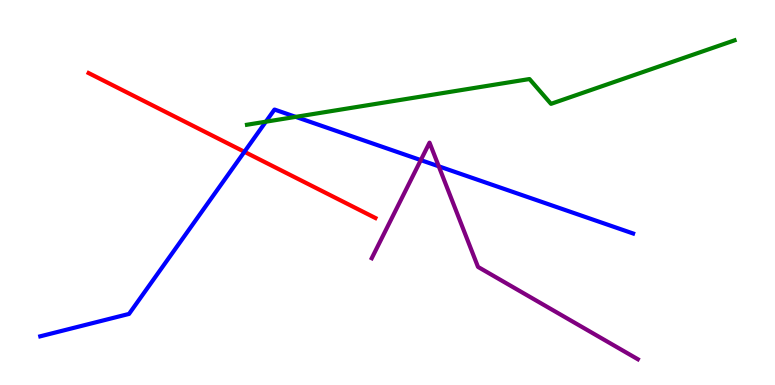[{'lines': ['blue', 'red'], 'intersections': [{'x': 3.15, 'y': 6.06}]}, {'lines': ['green', 'red'], 'intersections': []}, {'lines': ['purple', 'red'], 'intersections': []}, {'lines': ['blue', 'green'], 'intersections': [{'x': 3.43, 'y': 6.84}, {'x': 3.82, 'y': 6.96}]}, {'lines': ['blue', 'purple'], 'intersections': [{'x': 5.43, 'y': 5.84}, {'x': 5.66, 'y': 5.68}]}, {'lines': ['green', 'purple'], 'intersections': []}]